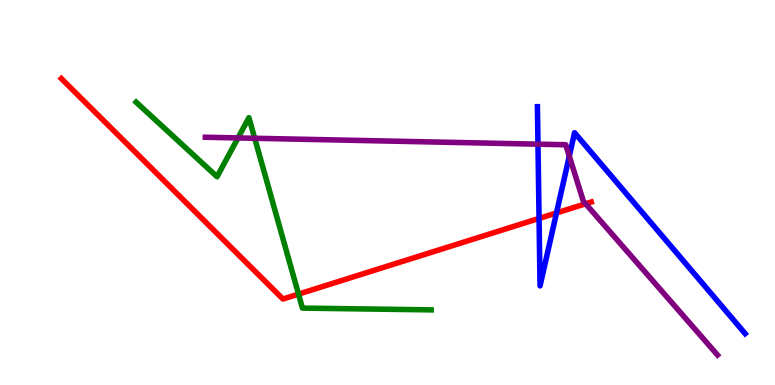[{'lines': ['blue', 'red'], 'intersections': [{'x': 6.96, 'y': 4.33}, {'x': 7.18, 'y': 4.47}]}, {'lines': ['green', 'red'], 'intersections': [{'x': 3.85, 'y': 2.36}]}, {'lines': ['purple', 'red'], 'intersections': [{'x': 7.56, 'y': 4.71}]}, {'lines': ['blue', 'green'], 'intersections': []}, {'lines': ['blue', 'purple'], 'intersections': [{'x': 6.94, 'y': 6.26}, {'x': 7.35, 'y': 5.94}]}, {'lines': ['green', 'purple'], 'intersections': [{'x': 3.07, 'y': 6.42}, {'x': 3.29, 'y': 6.41}]}]